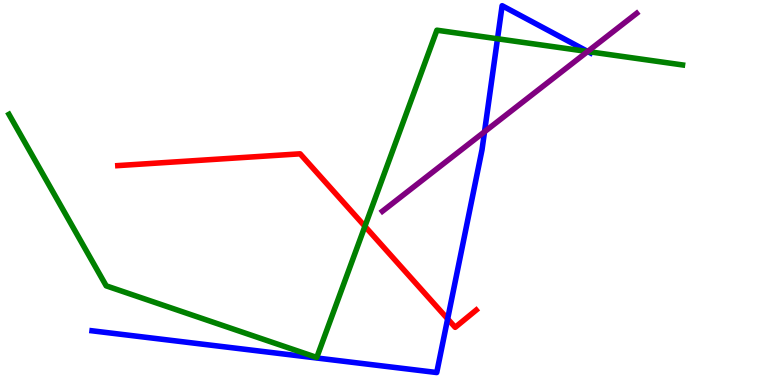[{'lines': ['blue', 'red'], 'intersections': [{'x': 5.78, 'y': 1.72}]}, {'lines': ['green', 'red'], 'intersections': [{'x': 4.71, 'y': 4.12}]}, {'lines': ['purple', 'red'], 'intersections': []}, {'lines': ['blue', 'green'], 'intersections': [{'x': 6.42, 'y': 8.99}, {'x': 7.58, 'y': 8.66}]}, {'lines': ['blue', 'purple'], 'intersections': [{'x': 6.25, 'y': 6.58}, {'x': 7.58, 'y': 8.66}]}, {'lines': ['green', 'purple'], 'intersections': [{'x': 7.58, 'y': 8.66}]}]